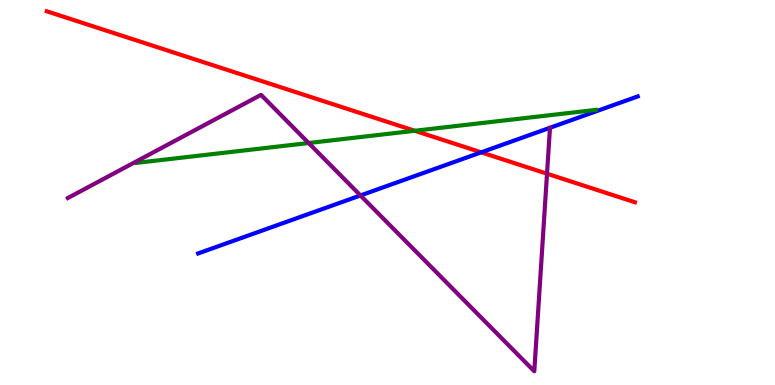[{'lines': ['blue', 'red'], 'intersections': [{'x': 6.21, 'y': 6.04}]}, {'lines': ['green', 'red'], 'intersections': [{'x': 5.35, 'y': 6.6}]}, {'lines': ['purple', 'red'], 'intersections': [{'x': 7.06, 'y': 5.49}]}, {'lines': ['blue', 'green'], 'intersections': []}, {'lines': ['blue', 'purple'], 'intersections': [{'x': 4.65, 'y': 4.92}]}, {'lines': ['green', 'purple'], 'intersections': [{'x': 3.98, 'y': 6.29}]}]